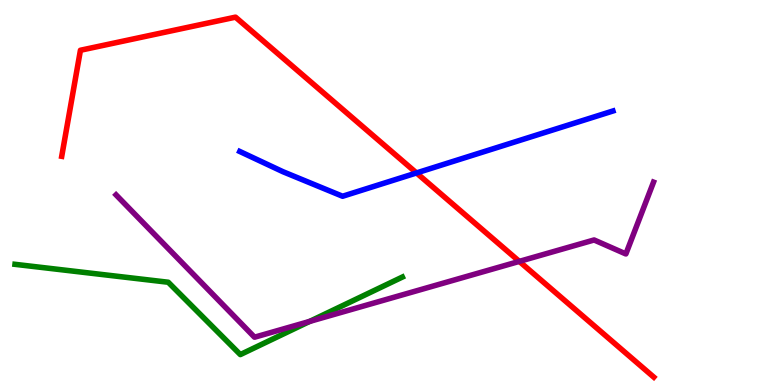[{'lines': ['blue', 'red'], 'intersections': [{'x': 5.37, 'y': 5.51}]}, {'lines': ['green', 'red'], 'intersections': []}, {'lines': ['purple', 'red'], 'intersections': [{'x': 6.7, 'y': 3.21}]}, {'lines': ['blue', 'green'], 'intersections': []}, {'lines': ['blue', 'purple'], 'intersections': []}, {'lines': ['green', 'purple'], 'intersections': [{'x': 4.0, 'y': 1.65}]}]